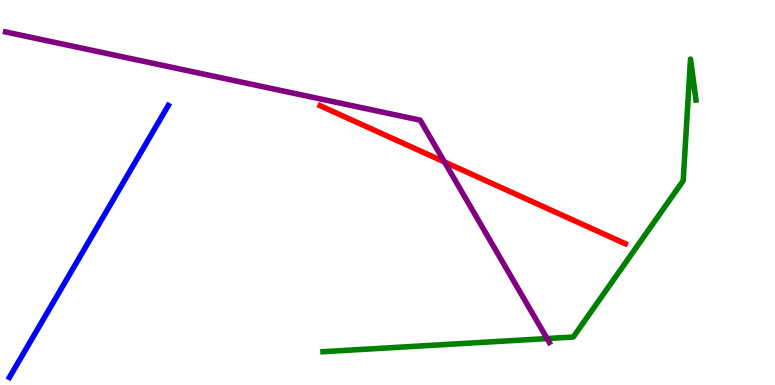[{'lines': ['blue', 'red'], 'intersections': []}, {'lines': ['green', 'red'], 'intersections': []}, {'lines': ['purple', 'red'], 'intersections': [{'x': 5.74, 'y': 5.79}]}, {'lines': ['blue', 'green'], 'intersections': []}, {'lines': ['blue', 'purple'], 'intersections': []}, {'lines': ['green', 'purple'], 'intersections': [{'x': 7.06, 'y': 1.21}]}]